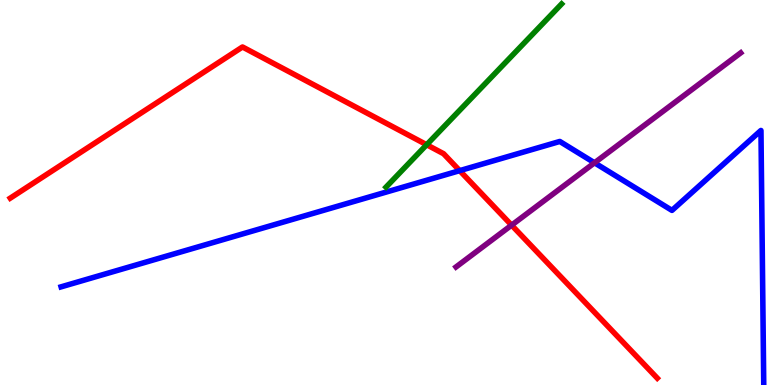[{'lines': ['blue', 'red'], 'intersections': [{'x': 5.93, 'y': 5.57}]}, {'lines': ['green', 'red'], 'intersections': [{'x': 5.51, 'y': 6.24}]}, {'lines': ['purple', 'red'], 'intersections': [{'x': 6.6, 'y': 4.15}]}, {'lines': ['blue', 'green'], 'intersections': []}, {'lines': ['blue', 'purple'], 'intersections': [{'x': 7.67, 'y': 5.77}]}, {'lines': ['green', 'purple'], 'intersections': []}]